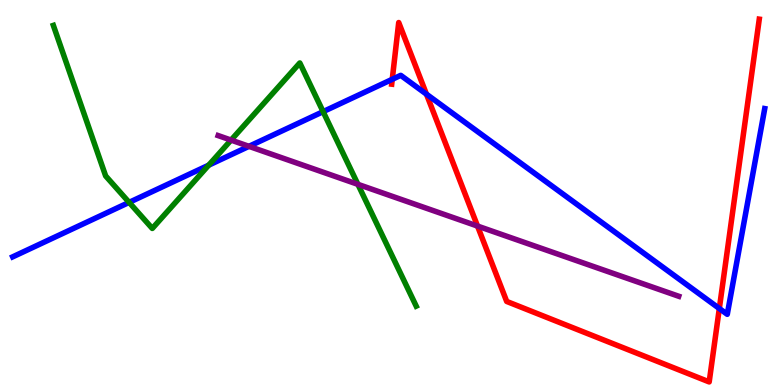[{'lines': ['blue', 'red'], 'intersections': [{'x': 5.06, 'y': 7.94}, {'x': 5.5, 'y': 7.55}, {'x': 9.28, 'y': 1.99}]}, {'lines': ['green', 'red'], 'intersections': []}, {'lines': ['purple', 'red'], 'intersections': [{'x': 6.16, 'y': 4.13}]}, {'lines': ['blue', 'green'], 'intersections': [{'x': 1.67, 'y': 4.74}, {'x': 2.69, 'y': 5.71}, {'x': 4.17, 'y': 7.1}]}, {'lines': ['blue', 'purple'], 'intersections': [{'x': 3.21, 'y': 6.2}]}, {'lines': ['green', 'purple'], 'intersections': [{'x': 2.98, 'y': 6.36}, {'x': 4.62, 'y': 5.21}]}]